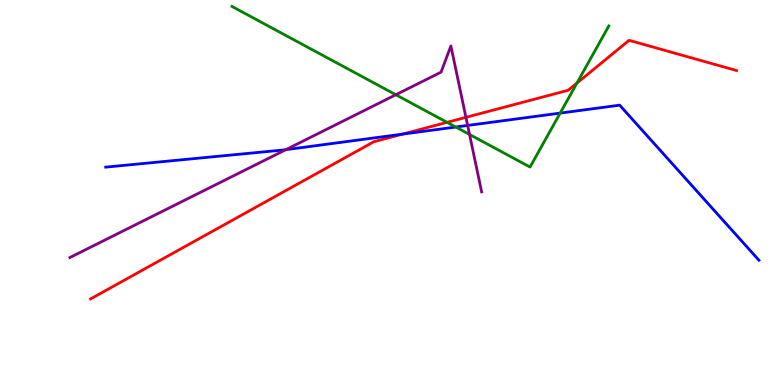[{'lines': ['blue', 'red'], 'intersections': [{'x': 5.19, 'y': 6.52}]}, {'lines': ['green', 'red'], 'intersections': [{'x': 5.77, 'y': 6.82}, {'x': 7.44, 'y': 7.84}]}, {'lines': ['purple', 'red'], 'intersections': [{'x': 6.01, 'y': 6.95}]}, {'lines': ['blue', 'green'], 'intersections': [{'x': 5.88, 'y': 6.7}, {'x': 7.23, 'y': 7.06}]}, {'lines': ['blue', 'purple'], 'intersections': [{'x': 3.69, 'y': 6.11}, {'x': 6.03, 'y': 6.74}]}, {'lines': ['green', 'purple'], 'intersections': [{'x': 5.11, 'y': 7.54}, {'x': 6.06, 'y': 6.51}]}]